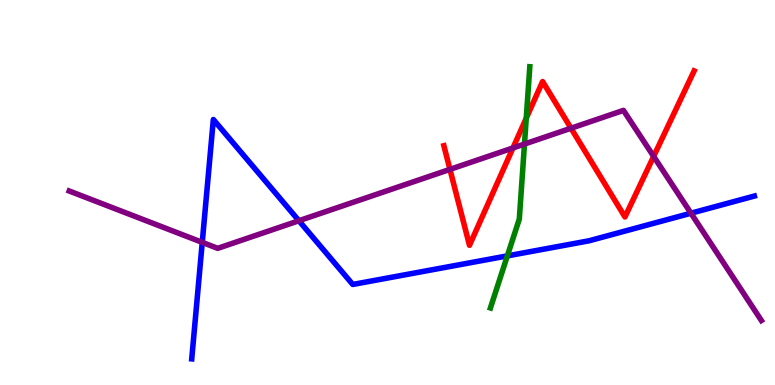[{'lines': ['blue', 'red'], 'intersections': []}, {'lines': ['green', 'red'], 'intersections': [{'x': 6.79, 'y': 6.93}]}, {'lines': ['purple', 'red'], 'intersections': [{'x': 5.81, 'y': 5.6}, {'x': 6.62, 'y': 6.16}, {'x': 7.37, 'y': 6.67}, {'x': 8.43, 'y': 5.94}]}, {'lines': ['blue', 'green'], 'intersections': [{'x': 6.55, 'y': 3.35}]}, {'lines': ['blue', 'purple'], 'intersections': [{'x': 2.61, 'y': 3.7}, {'x': 3.86, 'y': 4.27}, {'x': 8.92, 'y': 4.46}]}, {'lines': ['green', 'purple'], 'intersections': [{'x': 6.77, 'y': 6.26}]}]